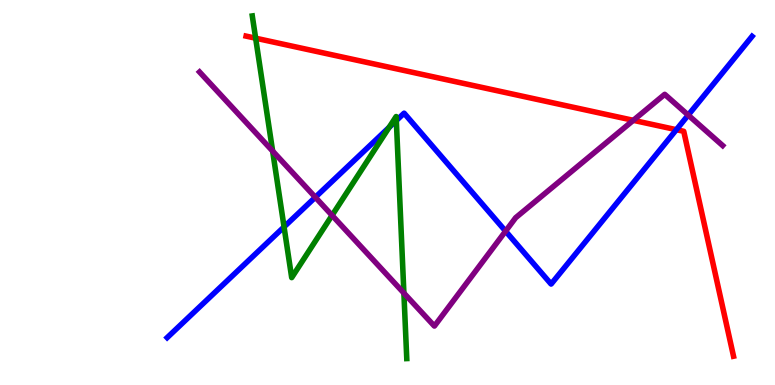[{'lines': ['blue', 'red'], 'intersections': [{'x': 8.73, 'y': 6.63}]}, {'lines': ['green', 'red'], 'intersections': [{'x': 3.3, 'y': 9.01}]}, {'lines': ['purple', 'red'], 'intersections': [{'x': 8.17, 'y': 6.87}]}, {'lines': ['blue', 'green'], 'intersections': [{'x': 3.67, 'y': 4.11}, {'x': 5.02, 'y': 6.69}, {'x': 5.11, 'y': 6.87}]}, {'lines': ['blue', 'purple'], 'intersections': [{'x': 4.07, 'y': 4.88}, {'x': 6.52, 'y': 4.0}, {'x': 8.88, 'y': 7.01}]}, {'lines': ['green', 'purple'], 'intersections': [{'x': 3.52, 'y': 6.08}, {'x': 4.28, 'y': 4.41}, {'x': 5.21, 'y': 2.39}]}]